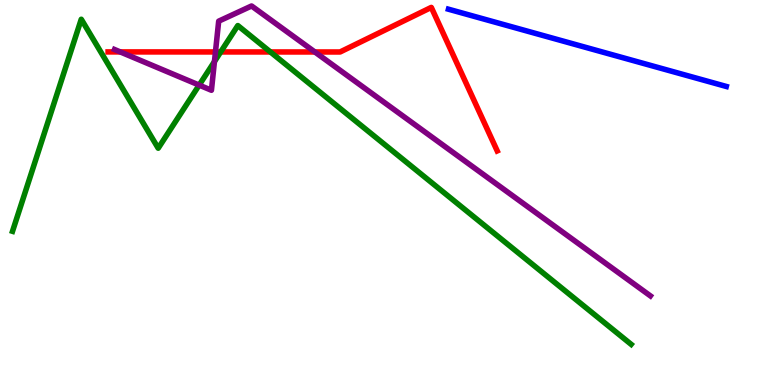[{'lines': ['blue', 'red'], 'intersections': []}, {'lines': ['green', 'red'], 'intersections': [{'x': 2.85, 'y': 8.65}, {'x': 3.49, 'y': 8.65}]}, {'lines': ['purple', 'red'], 'intersections': [{'x': 1.55, 'y': 8.65}, {'x': 2.78, 'y': 8.65}, {'x': 4.06, 'y': 8.65}]}, {'lines': ['blue', 'green'], 'intersections': []}, {'lines': ['blue', 'purple'], 'intersections': []}, {'lines': ['green', 'purple'], 'intersections': [{'x': 2.57, 'y': 7.79}, {'x': 2.77, 'y': 8.4}]}]